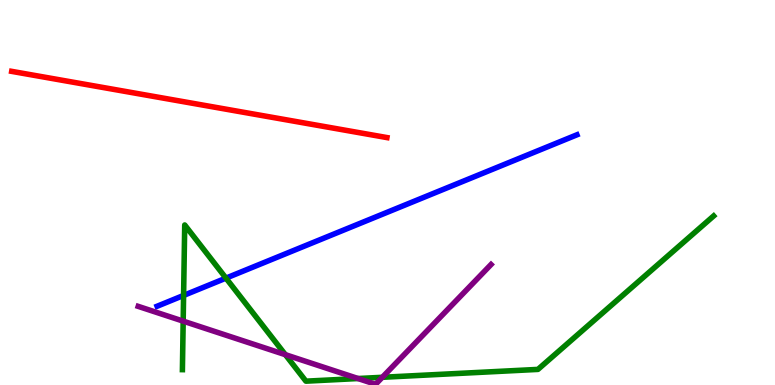[{'lines': ['blue', 'red'], 'intersections': []}, {'lines': ['green', 'red'], 'intersections': []}, {'lines': ['purple', 'red'], 'intersections': []}, {'lines': ['blue', 'green'], 'intersections': [{'x': 2.37, 'y': 2.33}, {'x': 2.92, 'y': 2.78}]}, {'lines': ['blue', 'purple'], 'intersections': []}, {'lines': ['green', 'purple'], 'intersections': [{'x': 2.36, 'y': 1.66}, {'x': 3.68, 'y': 0.788}, {'x': 4.62, 'y': 0.168}, {'x': 4.93, 'y': 0.2}]}]